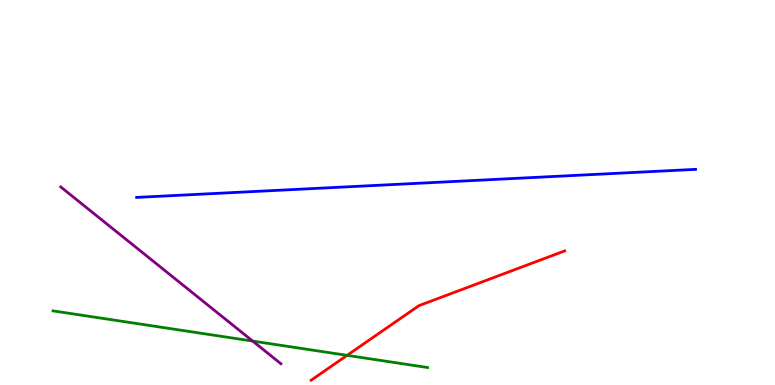[{'lines': ['blue', 'red'], 'intersections': []}, {'lines': ['green', 'red'], 'intersections': [{'x': 4.48, 'y': 0.77}]}, {'lines': ['purple', 'red'], 'intersections': []}, {'lines': ['blue', 'green'], 'intersections': []}, {'lines': ['blue', 'purple'], 'intersections': []}, {'lines': ['green', 'purple'], 'intersections': [{'x': 3.26, 'y': 1.14}]}]